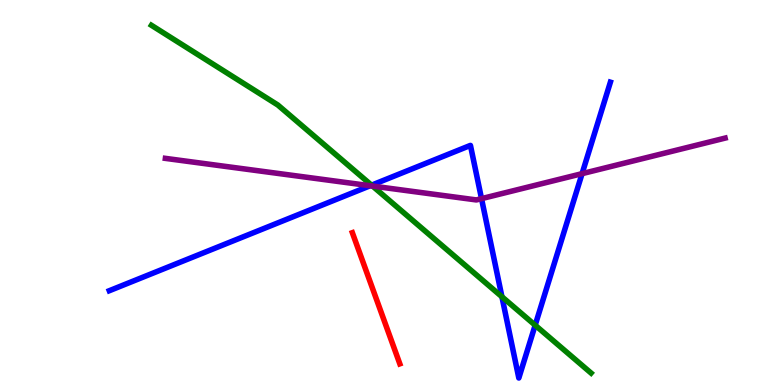[{'lines': ['blue', 'red'], 'intersections': []}, {'lines': ['green', 'red'], 'intersections': []}, {'lines': ['purple', 'red'], 'intersections': []}, {'lines': ['blue', 'green'], 'intersections': [{'x': 4.79, 'y': 5.19}, {'x': 6.48, 'y': 2.29}, {'x': 6.91, 'y': 1.55}]}, {'lines': ['blue', 'purple'], 'intersections': [{'x': 4.78, 'y': 5.18}, {'x': 6.21, 'y': 4.84}, {'x': 7.51, 'y': 5.49}]}, {'lines': ['green', 'purple'], 'intersections': [{'x': 4.81, 'y': 5.17}]}]